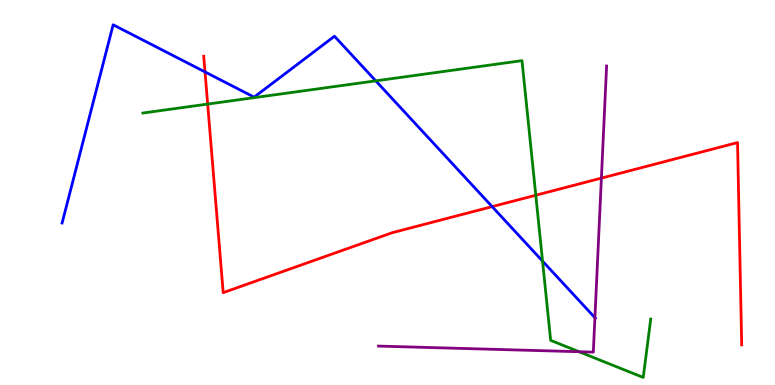[{'lines': ['blue', 'red'], 'intersections': [{'x': 2.65, 'y': 8.13}, {'x': 6.35, 'y': 4.63}]}, {'lines': ['green', 'red'], 'intersections': [{'x': 2.68, 'y': 7.3}, {'x': 6.91, 'y': 4.93}]}, {'lines': ['purple', 'red'], 'intersections': [{'x': 7.76, 'y': 5.37}]}, {'lines': ['blue', 'green'], 'intersections': [{'x': 4.85, 'y': 7.9}, {'x': 7.0, 'y': 3.22}]}, {'lines': ['blue', 'purple'], 'intersections': [{'x': 7.68, 'y': 1.75}]}, {'lines': ['green', 'purple'], 'intersections': [{'x': 7.47, 'y': 0.864}]}]